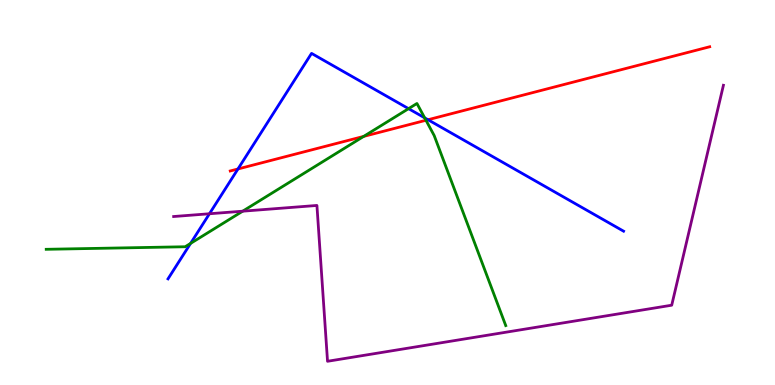[{'lines': ['blue', 'red'], 'intersections': [{'x': 3.07, 'y': 5.61}, {'x': 5.52, 'y': 6.89}]}, {'lines': ['green', 'red'], 'intersections': [{'x': 4.69, 'y': 6.46}, {'x': 5.5, 'y': 6.88}]}, {'lines': ['purple', 'red'], 'intersections': []}, {'lines': ['blue', 'green'], 'intersections': [{'x': 2.46, 'y': 3.68}, {'x': 5.27, 'y': 7.18}, {'x': 5.48, 'y': 6.94}]}, {'lines': ['blue', 'purple'], 'intersections': [{'x': 2.7, 'y': 4.45}]}, {'lines': ['green', 'purple'], 'intersections': [{'x': 3.13, 'y': 4.51}]}]